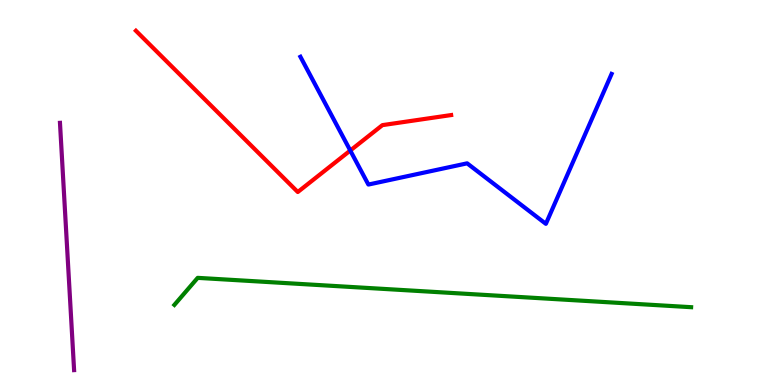[{'lines': ['blue', 'red'], 'intersections': [{'x': 4.52, 'y': 6.09}]}, {'lines': ['green', 'red'], 'intersections': []}, {'lines': ['purple', 'red'], 'intersections': []}, {'lines': ['blue', 'green'], 'intersections': []}, {'lines': ['blue', 'purple'], 'intersections': []}, {'lines': ['green', 'purple'], 'intersections': []}]